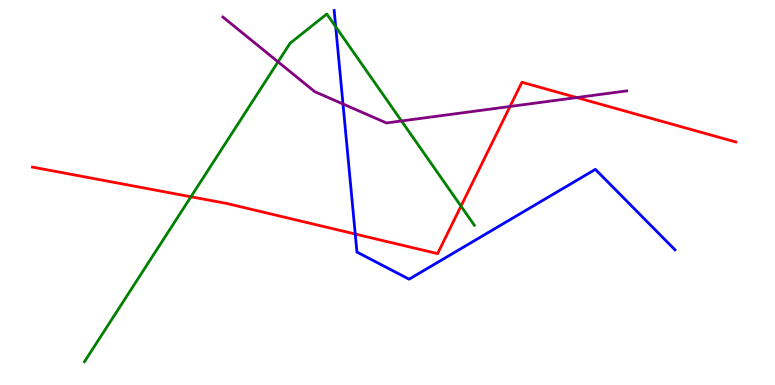[{'lines': ['blue', 'red'], 'intersections': [{'x': 4.58, 'y': 3.92}]}, {'lines': ['green', 'red'], 'intersections': [{'x': 2.46, 'y': 4.89}, {'x': 5.95, 'y': 4.65}]}, {'lines': ['purple', 'red'], 'intersections': [{'x': 6.58, 'y': 7.23}, {'x': 7.44, 'y': 7.47}]}, {'lines': ['blue', 'green'], 'intersections': [{'x': 4.33, 'y': 9.31}]}, {'lines': ['blue', 'purple'], 'intersections': [{'x': 4.43, 'y': 7.3}]}, {'lines': ['green', 'purple'], 'intersections': [{'x': 3.59, 'y': 8.39}, {'x': 5.18, 'y': 6.86}]}]